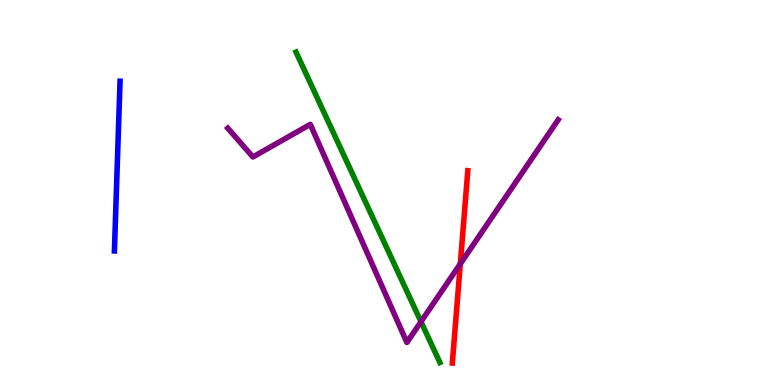[{'lines': ['blue', 'red'], 'intersections': []}, {'lines': ['green', 'red'], 'intersections': []}, {'lines': ['purple', 'red'], 'intersections': [{'x': 5.94, 'y': 3.15}]}, {'lines': ['blue', 'green'], 'intersections': []}, {'lines': ['blue', 'purple'], 'intersections': []}, {'lines': ['green', 'purple'], 'intersections': [{'x': 5.43, 'y': 1.64}]}]